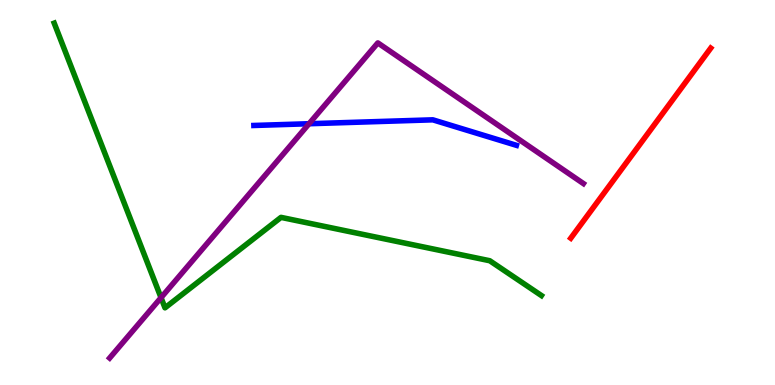[{'lines': ['blue', 'red'], 'intersections': []}, {'lines': ['green', 'red'], 'intersections': []}, {'lines': ['purple', 'red'], 'intersections': []}, {'lines': ['blue', 'green'], 'intersections': []}, {'lines': ['blue', 'purple'], 'intersections': [{'x': 3.99, 'y': 6.79}]}, {'lines': ['green', 'purple'], 'intersections': [{'x': 2.08, 'y': 2.27}]}]